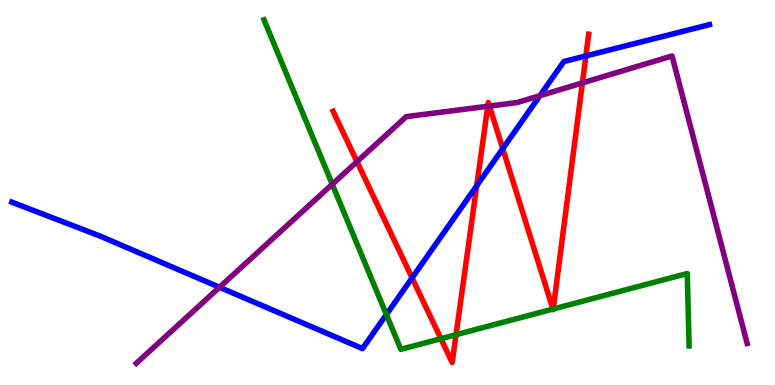[{'lines': ['blue', 'red'], 'intersections': [{'x': 5.32, 'y': 2.78}, {'x': 6.15, 'y': 5.18}, {'x': 6.49, 'y': 6.14}, {'x': 7.56, 'y': 8.55}]}, {'lines': ['green', 'red'], 'intersections': [{'x': 5.69, 'y': 1.2}, {'x': 5.88, 'y': 1.31}, {'x': 7.13, 'y': 1.97}, {'x': 7.14, 'y': 1.97}]}, {'lines': ['purple', 'red'], 'intersections': [{'x': 4.61, 'y': 5.8}, {'x': 6.29, 'y': 7.24}, {'x': 6.32, 'y': 7.25}, {'x': 7.51, 'y': 7.85}]}, {'lines': ['blue', 'green'], 'intersections': [{'x': 4.99, 'y': 1.83}]}, {'lines': ['blue', 'purple'], 'intersections': [{'x': 2.83, 'y': 2.54}, {'x': 6.97, 'y': 7.51}]}, {'lines': ['green', 'purple'], 'intersections': [{'x': 4.29, 'y': 5.21}]}]